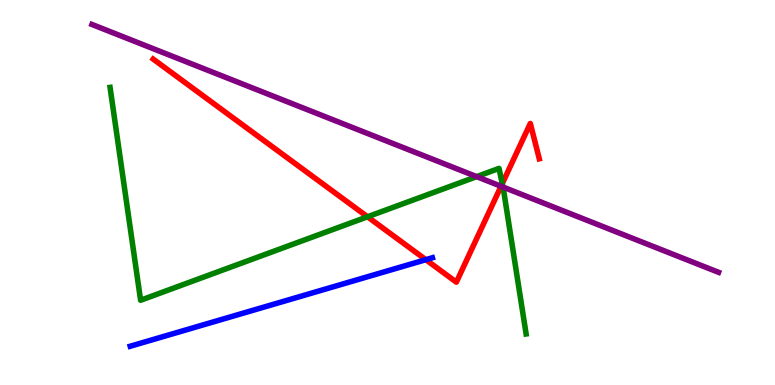[{'lines': ['blue', 'red'], 'intersections': [{'x': 5.49, 'y': 3.25}]}, {'lines': ['green', 'red'], 'intersections': [{'x': 4.74, 'y': 4.37}, {'x': 6.48, 'y': 5.23}]}, {'lines': ['purple', 'red'], 'intersections': [{'x': 6.47, 'y': 5.16}]}, {'lines': ['blue', 'green'], 'intersections': []}, {'lines': ['blue', 'purple'], 'intersections': []}, {'lines': ['green', 'purple'], 'intersections': [{'x': 6.15, 'y': 5.41}, {'x': 6.49, 'y': 5.14}]}]